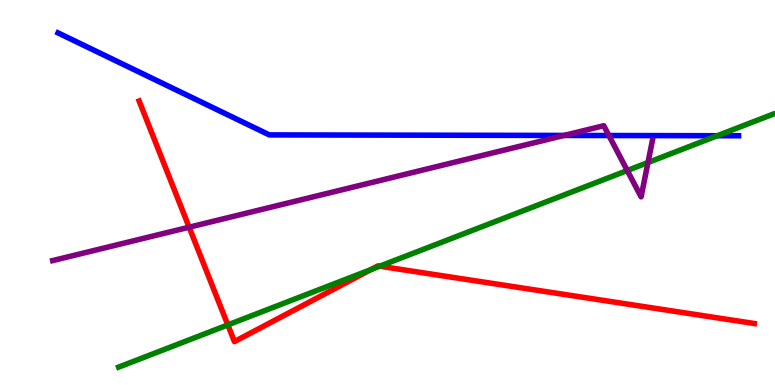[{'lines': ['blue', 'red'], 'intersections': []}, {'lines': ['green', 'red'], 'intersections': [{'x': 2.94, 'y': 1.56}, {'x': 4.79, 'y': 3.0}, {'x': 4.9, 'y': 3.09}]}, {'lines': ['purple', 'red'], 'intersections': [{'x': 2.44, 'y': 4.1}]}, {'lines': ['blue', 'green'], 'intersections': [{'x': 9.26, 'y': 6.47}]}, {'lines': ['blue', 'purple'], 'intersections': [{'x': 7.28, 'y': 6.48}, {'x': 7.86, 'y': 6.48}]}, {'lines': ['green', 'purple'], 'intersections': [{'x': 8.09, 'y': 5.57}, {'x': 8.36, 'y': 5.78}]}]